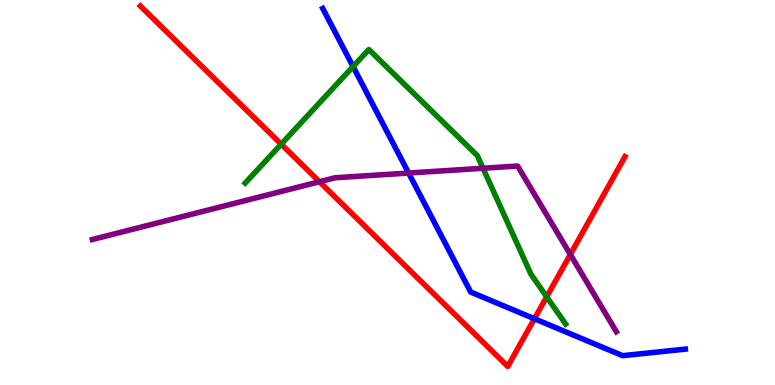[{'lines': ['blue', 'red'], 'intersections': [{'x': 6.9, 'y': 1.72}]}, {'lines': ['green', 'red'], 'intersections': [{'x': 3.63, 'y': 6.26}, {'x': 7.05, 'y': 2.29}]}, {'lines': ['purple', 'red'], 'intersections': [{'x': 4.12, 'y': 5.28}, {'x': 7.36, 'y': 3.39}]}, {'lines': ['blue', 'green'], 'intersections': [{'x': 4.56, 'y': 8.27}]}, {'lines': ['blue', 'purple'], 'intersections': [{'x': 5.27, 'y': 5.51}]}, {'lines': ['green', 'purple'], 'intersections': [{'x': 6.23, 'y': 5.63}]}]